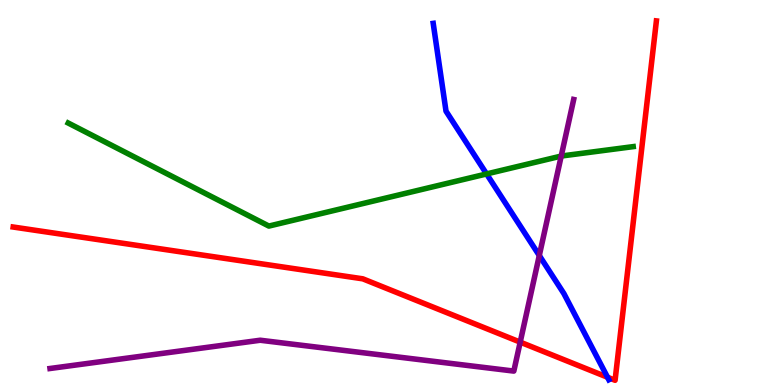[{'lines': ['blue', 'red'], 'intersections': [{'x': 7.84, 'y': 0.201}]}, {'lines': ['green', 'red'], 'intersections': []}, {'lines': ['purple', 'red'], 'intersections': [{'x': 6.71, 'y': 1.11}]}, {'lines': ['blue', 'green'], 'intersections': [{'x': 6.28, 'y': 5.48}]}, {'lines': ['blue', 'purple'], 'intersections': [{'x': 6.96, 'y': 3.36}]}, {'lines': ['green', 'purple'], 'intersections': [{'x': 7.24, 'y': 5.95}]}]